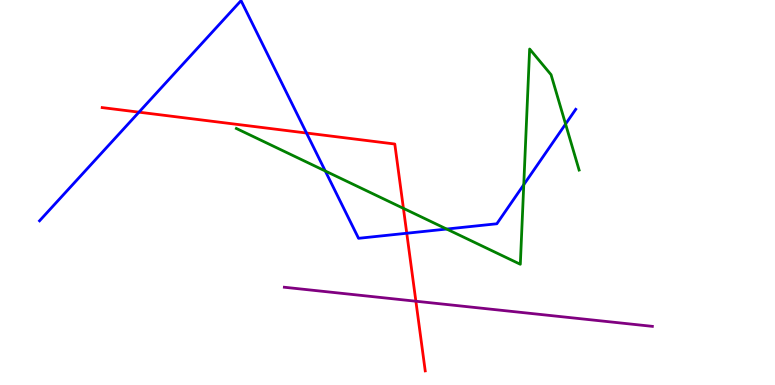[{'lines': ['blue', 'red'], 'intersections': [{'x': 1.79, 'y': 7.09}, {'x': 3.95, 'y': 6.54}, {'x': 5.25, 'y': 3.94}]}, {'lines': ['green', 'red'], 'intersections': [{'x': 5.21, 'y': 4.59}]}, {'lines': ['purple', 'red'], 'intersections': [{'x': 5.37, 'y': 2.18}]}, {'lines': ['blue', 'green'], 'intersections': [{'x': 4.2, 'y': 5.56}, {'x': 5.76, 'y': 4.05}, {'x': 6.76, 'y': 5.2}, {'x': 7.3, 'y': 6.78}]}, {'lines': ['blue', 'purple'], 'intersections': []}, {'lines': ['green', 'purple'], 'intersections': []}]